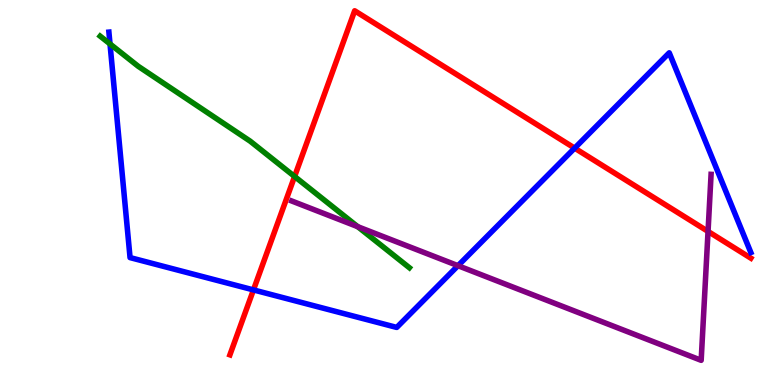[{'lines': ['blue', 'red'], 'intersections': [{'x': 3.27, 'y': 2.47}, {'x': 7.41, 'y': 6.15}]}, {'lines': ['green', 'red'], 'intersections': [{'x': 3.8, 'y': 5.42}]}, {'lines': ['purple', 'red'], 'intersections': [{'x': 9.14, 'y': 3.99}]}, {'lines': ['blue', 'green'], 'intersections': [{'x': 1.42, 'y': 8.86}]}, {'lines': ['blue', 'purple'], 'intersections': [{'x': 5.91, 'y': 3.1}]}, {'lines': ['green', 'purple'], 'intersections': [{'x': 4.62, 'y': 4.11}]}]